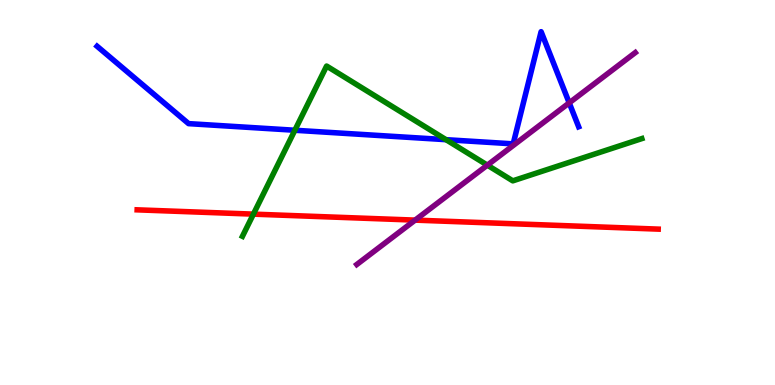[{'lines': ['blue', 'red'], 'intersections': []}, {'lines': ['green', 'red'], 'intersections': [{'x': 3.27, 'y': 4.44}]}, {'lines': ['purple', 'red'], 'intersections': [{'x': 5.36, 'y': 4.28}]}, {'lines': ['blue', 'green'], 'intersections': [{'x': 3.8, 'y': 6.62}, {'x': 5.76, 'y': 6.37}]}, {'lines': ['blue', 'purple'], 'intersections': [{'x': 7.34, 'y': 7.33}]}, {'lines': ['green', 'purple'], 'intersections': [{'x': 6.29, 'y': 5.71}]}]